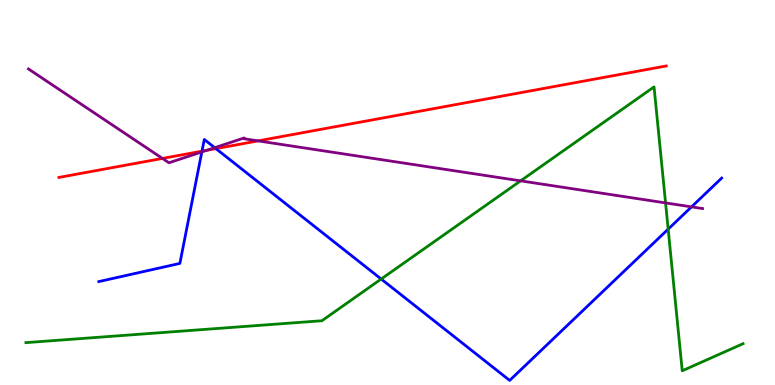[{'lines': ['blue', 'red'], 'intersections': [{'x': 2.61, 'y': 6.07}, {'x': 2.79, 'y': 6.14}]}, {'lines': ['green', 'red'], 'intersections': []}, {'lines': ['purple', 'red'], 'intersections': [{'x': 2.1, 'y': 5.89}, {'x': 2.67, 'y': 6.1}, {'x': 3.33, 'y': 6.34}]}, {'lines': ['blue', 'green'], 'intersections': [{'x': 4.92, 'y': 2.75}, {'x': 8.62, 'y': 4.05}]}, {'lines': ['blue', 'purple'], 'intersections': [{'x': 2.6, 'y': 6.05}, {'x': 2.77, 'y': 6.16}, {'x': 8.92, 'y': 4.63}]}, {'lines': ['green', 'purple'], 'intersections': [{'x': 6.72, 'y': 5.3}, {'x': 8.59, 'y': 4.73}]}]